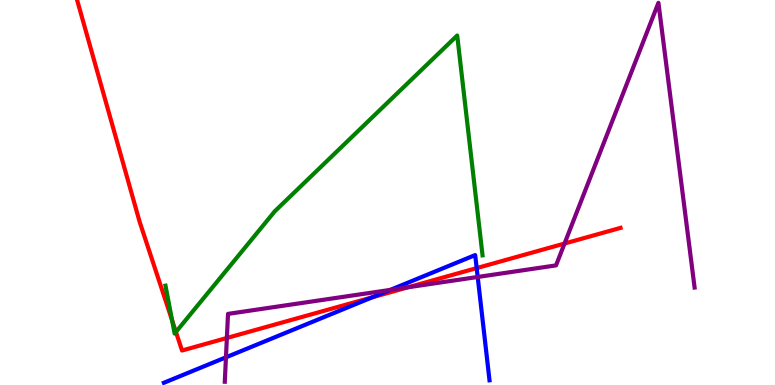[{'lines': ['blue', 'red'], 'intersections': [{'x': 4.8, 'y': 2.28}, {'x': 6.15, 'y': 3.04}]}, {'lines': ['green', 'red'], 'intersections': [{'x': 2.22, 'y': 1.68}, {'x': 2.27, 'y': 1.38}]}, {'lines': ['purple', 'red'], 'intersections': [{'x': 2.93, 'y': 1.22}, {'x': 5.27, 'y': 2.54}, {'x': 7.28, 'y': 3.67}]}, {'lines': ['blue', 'green'], 'intersections': []}, {'lines': ['blue', 'purple'], 'intersections': [{'x': 2.92, 'y': 0.719}, {'x': 5.04, 'y': 2.47}, {'x': 6.16, 'y': 2.81}]}, {'lines': ['green', 'purple'], 'intersections': []}]